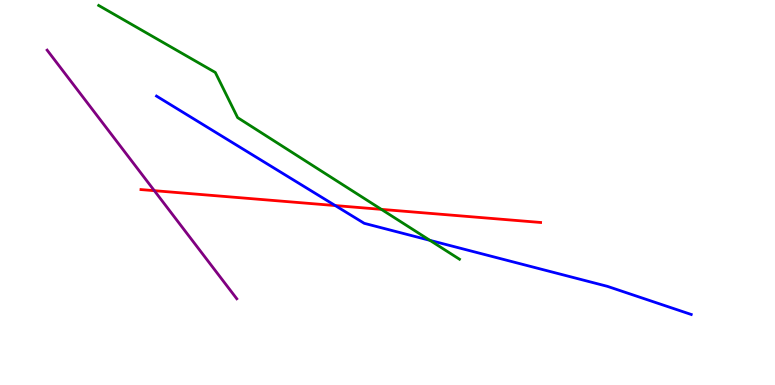[{'lines': ['blue', 'red'], 'intersections': [{'x': 4.33, 'y': 4.66}]}, {'lines': ['green', 'red'], 'intersections': [{'x': 4.92, 'y': 4.56}]}, {'lines': ['purple', 'red'], 'intersections': [{'x': 1.99, 'y': 5.05}]}, {'lines': ['blue', 'green'], 'intersections': [{'x': 5.55, 'y': 3.76}]}, {'lines': ['blue', 'purple'], 'intersections': []}, {'lines': ['green', 'purple'], 'intersections': []}]